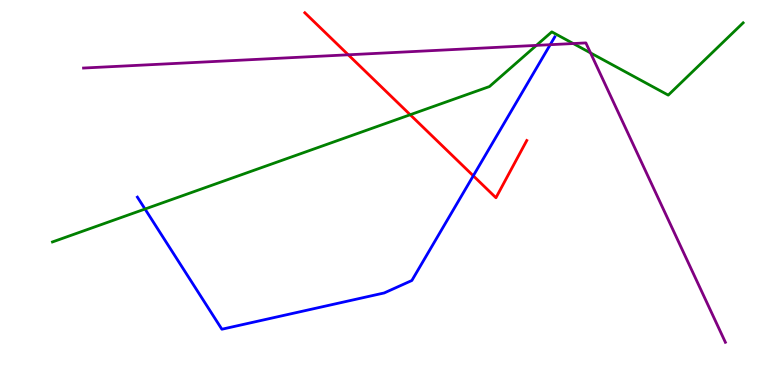[{'lines': ['blue', 'red'], 'intersections': [{'x': 6.11, 'y': 5.43}]}, {'lines': ['green', 'red'], 'intersections': [{'x': 5.29, 'y': 7.02}]}, {'lines': ['purple', 'red'], 'intersections': [{'x': 4.49, 'y': 8.58}]}, {'lines': ['blue', 'green'], 'intersections': [{'x': 1.87, 'y': 4.57}]}, {'lines': ['blue', 'purple'], 'intersections': [{'x': 7.1, 'y': 8.84}]}, {'lines': ['green', 'purple'], 'intersections': [{'x': 6.92, 'y': 8.82}, {'x': 7.4, 'y': 8.87}, {'x': 7.62, 'y': 8.63}]}]